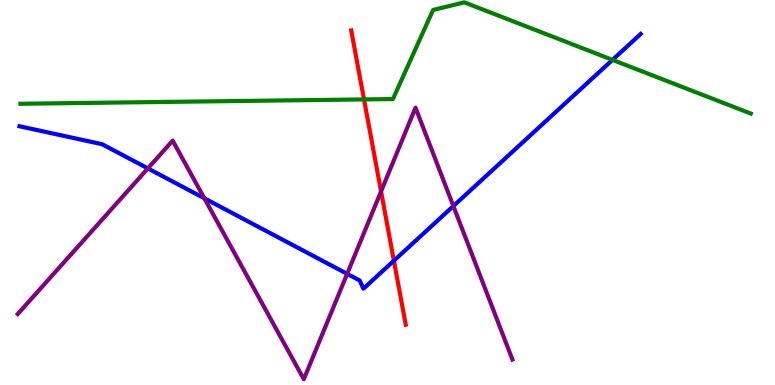[{'lines': ['blue', 'red'], 'intersections': [{'x': 5.08, 'y': 3.23}]}, {'lines': ['green', 'red'], 'intersections': [{'x': 4.7, 'y': 7.42}]}, {'lines': ['purple', 'red'], 'intersections': [{'x': 4.92, 'y': 5.03}]}, {'lines': ['blue', 'green'], 'intersections': [{'x': 7.9, 'y': 8.44}]}, {'lines': ['blue', 'purple'], 'intersections': [{'x': 1.91, 'y': 5.63}, {'x': 2.64, 'y': 4.85}, {'x': 4.48, 'y': 2.89}, {'x': 5.85, 'y': 4.65}]}, {'lines': ['green', 'purple'], 'intersections': []}]